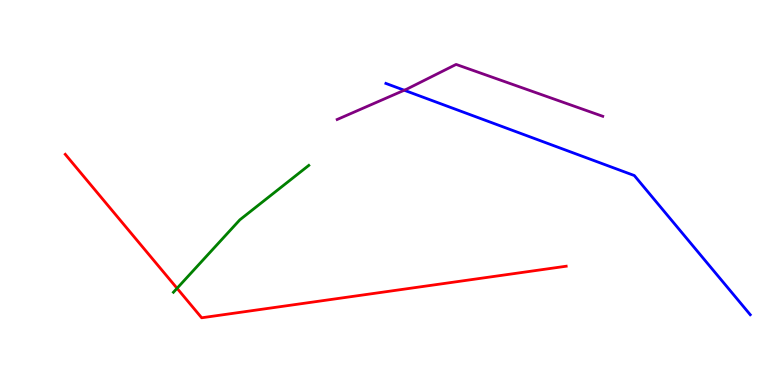[{'lines': ['blue', 'red'], 'intersections': []}, {'lines': ['green', 'red'], 'intersections': [{'x': 2.28, 'y': 2.51}]}, {'lines': ['purple', 'red'], 'intersections': []}, {'lines': ['blue', 'green'], 'intersections': []}, {'lines': ['blue', 'purple'], 'intersections': [{'x': 5.22, 'y': 7.66}]}, {'lines': ['green', 'purple'], 'intersections': []}]